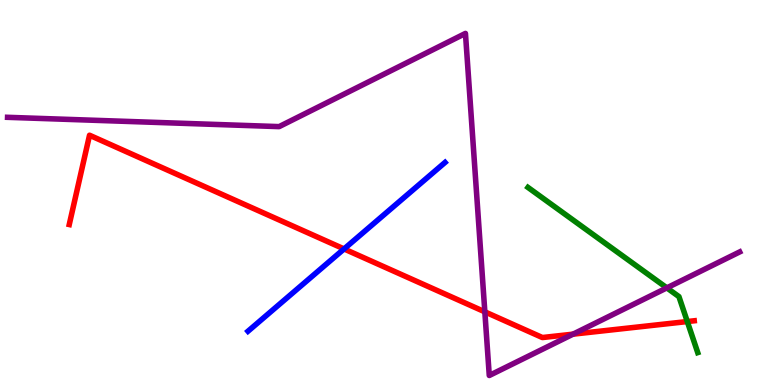[{'lines': ['blue', 'red'], 'intersections': [{'x': 4.44, 'y': 3.53}]}, {'lines': ['green', 'red'], 'intersections': [{'x': 8.87, 'y': 1.65}]}, {'lines': ['purple', 'red'], 'intersections': [{'x': 6.26, 'y': 1.9}, {'x': 7.39, 'y': 1.32}]}, {'lines': ['blue', 'green'], 'intersections': []}, {'lines': ['blue', 'purple'], 'intersections': []}, {'lines': ['green', 'purple'], 'intersections': [{'x': 8.6, 'y': 2.52}]}]